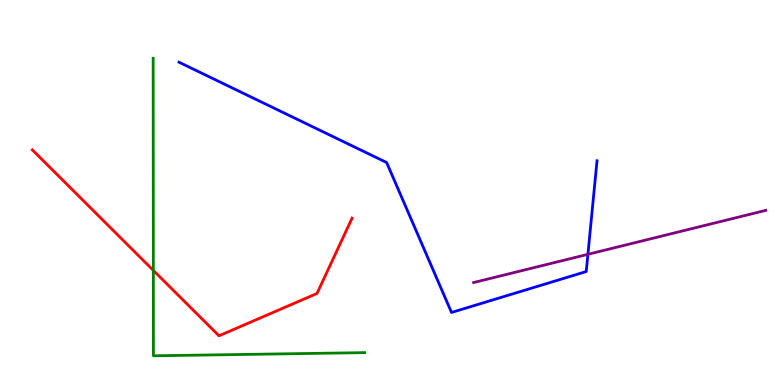[{'lines': ['blue', 'red'], 'intersections': []}, {'lines': ['green', 'red'], 'intersections': [{'x': 1.98, 'y': 2.98}]}, {'lines': ['purple', 'red'], 'intersections': []}, {'lines': ['blue', 'green'], 'intersections': []}, {'lines': ['blue', 'purple'], 'intersections': [{'x': 7.59, 'y': 3.39}]}, {'lines': ['green', 'purple'], 'intersections': []}]